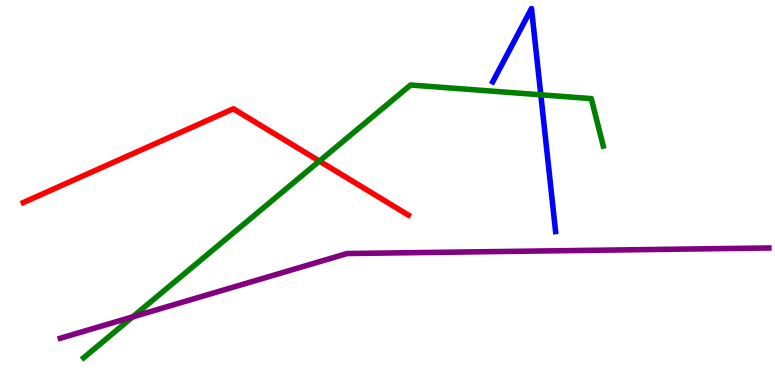[{'lines': ['blue', 'red'], 'intersections': []}, {'lines': ['green', 'red'], 'intersections': [{'x': 4.12, 'y': 5.82}]}, {'lines': ['purple', 'red'], 'intersections': []}, {'lines': ['blue', 'green'], 'intersections': [{'x': 6.98, 'y': 7.54}]}, {'lines': ['blue', 'purple'], 'intersections': []}, {'lines': ['green', 'purple'], 'intersections': [{'x': 1.71, 'y': 1.77}]}]